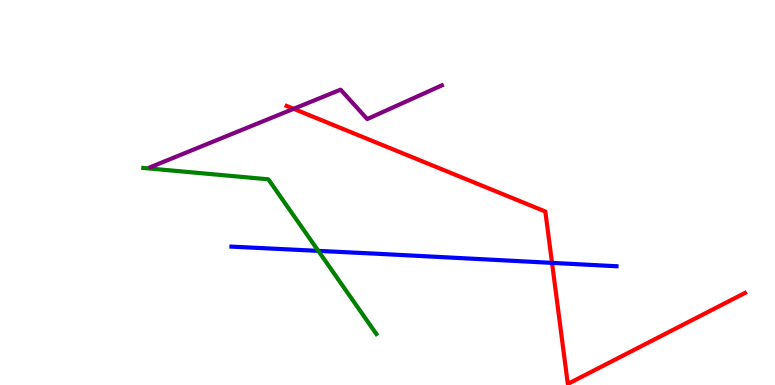[{'lines': ['blue', 'red'], 'intersections': [{'x': 7.12, 'y': 3.17}]}, {'lines': ['green', 'red'], 'intersections': []}, {'lines': ['purple', 'red'], 'intersections': [{'x': 3.79, 'y': 7.17}]}, {'lines': ['blue', 'green'], 'intersections': [{'x': 4.11, 'y': 3.48}]}, {'lines': ['blue', 'purple'], 'intersections': []}, {'lines': ['green', 'purple'], 'intersections': []}]